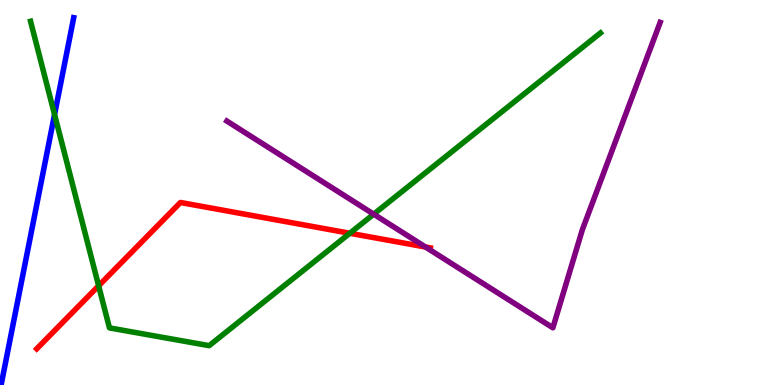[{'lines': ['blue', 'red'], 'intersections': []}, {'lines': ['green', 'red'], 'intersections': [{'x': 1.27, 'y': 2.58}, {'x': 4.51, 'y': 3.94}]}, {'lines': ['purple', 'red'], 'intersections': [{'x': 5.49, 'y': 3.58}]}, {'lines': ['blue', 'green'], 'intersections': [{'x': 0.704, 'y': 7.03}]}, {'lines': ['blue', 'purple'], 'intersections': []}, {'lines': ['green', 'purple'], 'intersections': [{'x': 4.82, 'y': 4.44}]}]